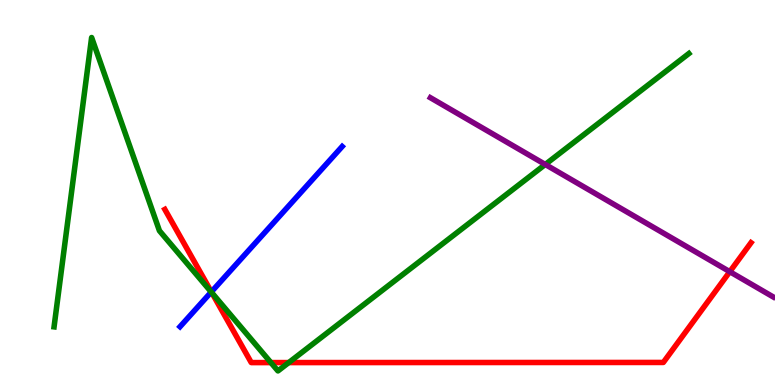[{'lines': ['blue', 'red'], 'intersections': [{'x': 2.73, 'y': 2.42}]}, {'lines': ['green', 'red'], 'intersections': [{'x': 2.73, 'y': 2.4}, {'x': 3.5, 'y': 0.582}, {'x': 3.73, 'y': 0.582}]}, {'lines': ['purple', 'red'], 'intersections': [{'x': 9.42, 'y': 2.94}]}, {'lines': ['blue', 'green'], 'intersections': [{'x': 2.73, 'y': 2.42}]}, {'lines': ['blue', 'purple'], 'intersections': []}, {'lines': ['green', 'purple'], 'intersections': [{'x': 7.04, 'y': 5.73}]}]